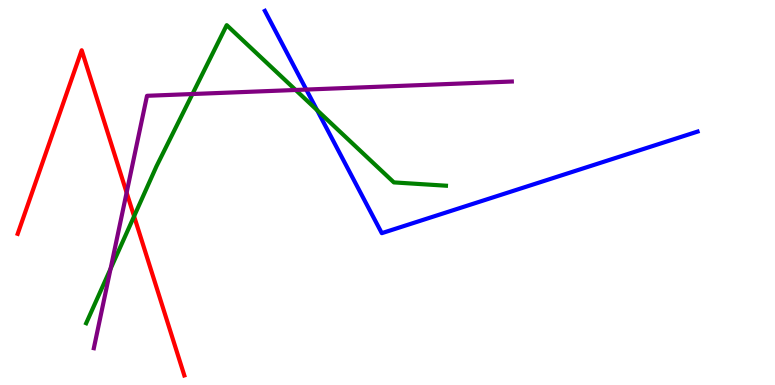[{'lines': ['blue', 'red'], 'intersections': []}, {'lines': ['green', 'red'], 'intersections': [{'x': 1.73, 'y': 4.38}]}, {'lines': ['purple', 'red'], 'intersections': [{'x': 1.63, 'y': 5.0}]}, {'lines': ['blue', 'green'], 'intersections': [{'x': 4.09, 'y': 7.14}]}, {'lines': ['blue', 'purple'], 'intersections': [{'x': 3.95, 'y': 7.67}]}, {'lines': ['green', 'purple'], 'intersections': [{'x': 1.43, 'y': 3.02}, {'x': 2.48, 'y': 7.56}, {'x': 3.81, 'y': 7.66}]}]